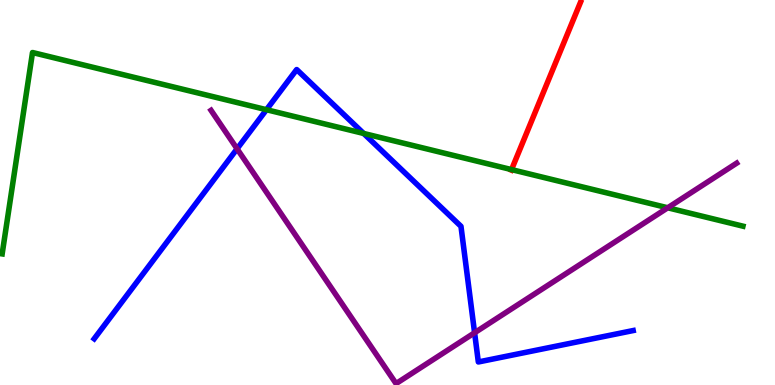[{'lines': ['blue', 'red'], 'intersections': []}, {'lines': ['green', 'red'], 'intersections': [{'x': 6.6, 'y': 5.59}]}, {'lines': ['purple', 'red'], 'intersections': []}, {'lines': ['blue', 'green'], 'intersections': [{'x': 3.44, 'y': 7.15}, {'x': 4.69, 'y': 6.53}]}, {'lines': ['blue', 'purple'], 'intersections': [{'x': 3.06, 'y': 6.14}, {'x': 6.12, 'y': 1.36}]}, {'lines': ['green', 'purple'], 'intersections': [{'x': 8.62, 'y': 4.6}]}]